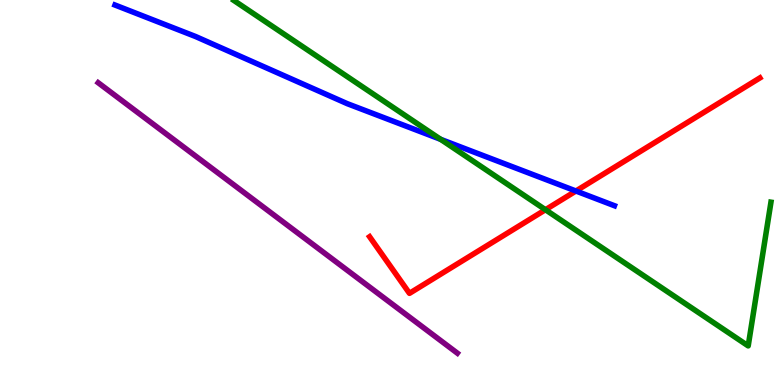[{'lines': ['blue', 'red'], 'intersections': [{'x': 7.43, 'y': 5.04}]}, {'lines': ['green', 'red'], 'intersections': [{'x': 7.04, 'y': 4.55}]}, {'lines': ['purple', 'red'], 'intersections': []}, {'lines': ['blue', 'green'], 'intersections': [{'x': 5.69, 'y': 6.38}]}, {'lines': ['blue', 'purple'], 'intersections': []}, {'lines': ['green', 'purple'], 'intersections': []}]